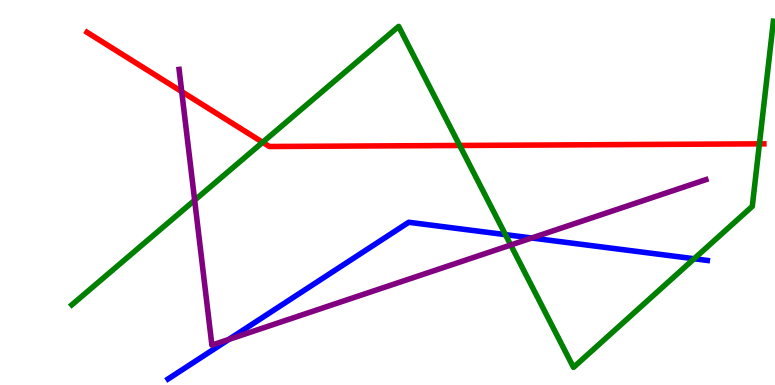[{'lines': ['blue', 'red'], 'intersections': []}, {'lines': ['green', 'red'], 'intersections': [{'x': 3.39, 'y': 6.3}, {'x': 5.93, 'y': 6.22}, {'x': 9.8, 'y': 6.26}]}, {'lines': ['purple', 'red'], 'intersections': [{'x': 2.34, 'y': 7.62}]}, {'lines': ['blue', 'green'], 'intersections': [{'x': 6.52, 'y': 3.91}, {'x': 8.96, 'y': 3.28}]}, {'lines': ['blue', 'purple'], 'intersections': [{'x': 2.95, 'y': 1.18}, {'x': 6.86, 'y': 3.82}]}, {'lines': ['green', 'purple'], 'intersections': [{'x': 2.51, 'y': 4.8}, {'x': 6.59, 'y': 3.64}]}]